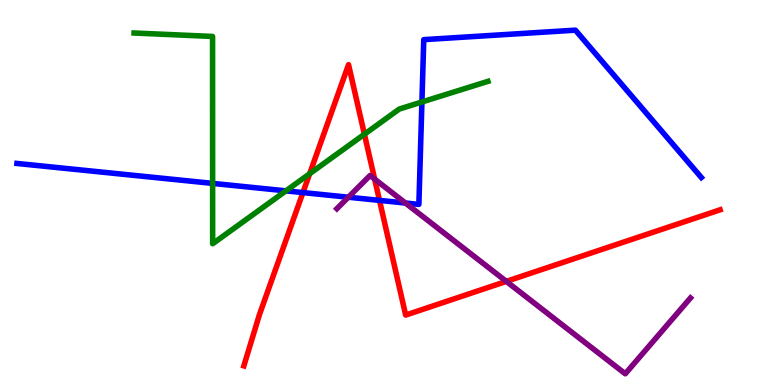[{'lines': ['blue', 'red'], 'intersections': [{'x': 3.91, 'y': 5.0}, {'x': 4.9, 'y': 4.8}]}, {'lines': ['green', 'red'], 'intersections': [{'x': 4.0, 'y': 5.49}, {'x': 4.7, 'y': 6.51}]}, {'lines': ['purple', 'red'], 'intersections': [{'x': 4.83, 'y': 5.35}, {'x': 6.53, 'y': 2.69}]}, {'lines': ['blue', 'green'], 'intersections': [{'x': 2.74, 'y': 5.24}, {'x': 3.69, 'y': 5.04}, {'x': 5.44, 'y': 7.35}]}, {'lines': ['blue', 'purple'], 'intersections': [{'x': 4.49, 'y': 4.88}, {'x': 5.23, 'y': 4.73}]}, {'lines': ['green', 'purple'], 'intersections': []}]